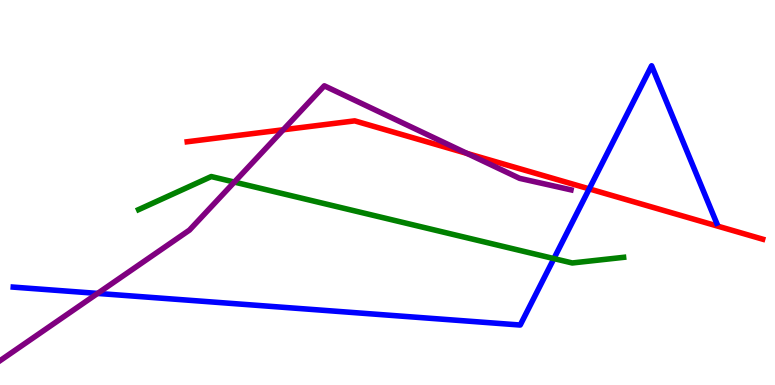[{'lines': ['blue', 'red'], 'intersections': [{'x': 7.6, 'y': 5.09}]}, {'lines': ['green', 'red'], 'intersections': []}, {'lines': ['purple', 'red'], 'intersections': [{'x': 3.65, 'y': 6.63}, {'x': 6.03, 'y': 6.01}]}, {'lines': ['blue', 'green'], 'intersections': [{'x': 7.15, 'y': 3.28}]}, {'lines': ['blue', 'purple'], 'intersections': [{'x': 1.26, 'y': 2.38}]}, {'lines': ['green', 'purple'], 'intersections': [{'x': 3.02, 'y': 5.27}]}]